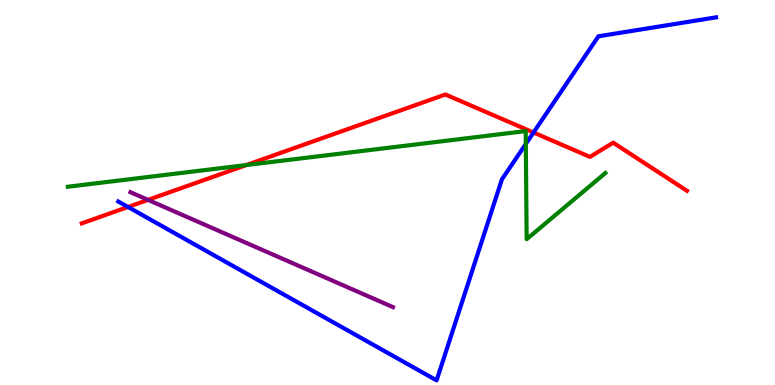[{'lines': ['blue', 'red'], 'intersections': [{'x': 1.65, 'y': 4.62}, {'x': 6.88, 'y': 6.56}]}, {'lines': ['green', 'red'], 'intersections': [{'x': 3.18, 'y': 5.71}]}, {'lines': ['purple', 'red'], 'intersections': [{'x': 1.91, 'y': 4.81}]}, {'lines': ['blue', 'green'], 'intersections': [{'x': 6.78, 'y': 6.26}]}, {'lines': ['blue', 'purple'], 'intersections': []}, {'lines': ['green', 'purple'], 'intersections': []}]